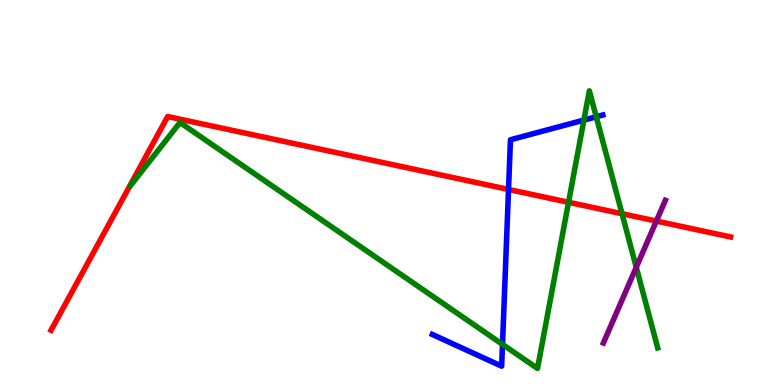[{'lines': ['blue', 'red'], 'intersections': [{'x': 6.56, 'y': 5.08}]}, {'lines': ['green', 'red'], 'intersections': [{'x': 7.34, 'y': 4.75}, {'x': 8.03, 'y': 4.45}]}, {'lines': ['purple', 'red'], 'intersections': [{'x': 8.47, 'y': 4.26}]}, {'lines': ['blue', 'green'], 'intersections': [{'x': 6.48, 'y': 1.06}, {'x': 7.53, 'y': 6.88}, {'x': 7.69, 'y': 6.97}]}, {'lines': ['blue', 'purple'], 'intersections': []}, {'lines': ['green', 'purple'], 'intersections': [{'x': 8.21, 'y': 3.06}]}]